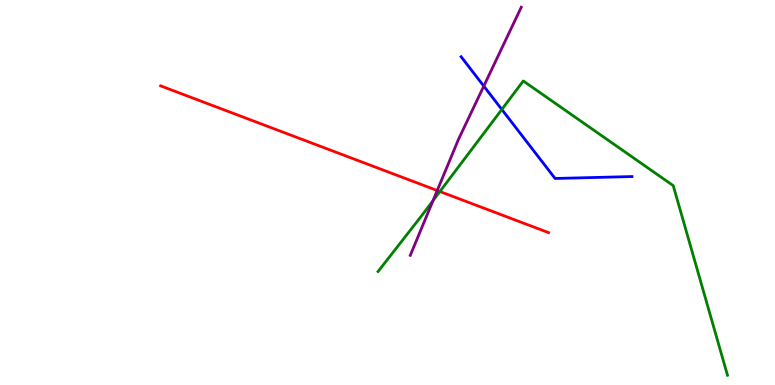[{'lines': ['blue', 'red'], 'intersections': []}, {'lines': ['green', 'red'], 'intersections': [{'x': 5.68, 'y': 5.03}]}, {'lines': ['purple', 'red'], 'intersections': [{'x': 5.64, 'y': 5.05}]}, {'lines': ['blue', 'green'], 'intersections': [{'x': 6.48, 'y': 7.16}]}, {'lines': ['blue', 'purple'], 'intersections': [{'x': 6.24, 'y': 7.76}]}, {'lines': ['green', 'purple'], 'intersections': [{'x': 5.59, 'y': 4.79}]}]